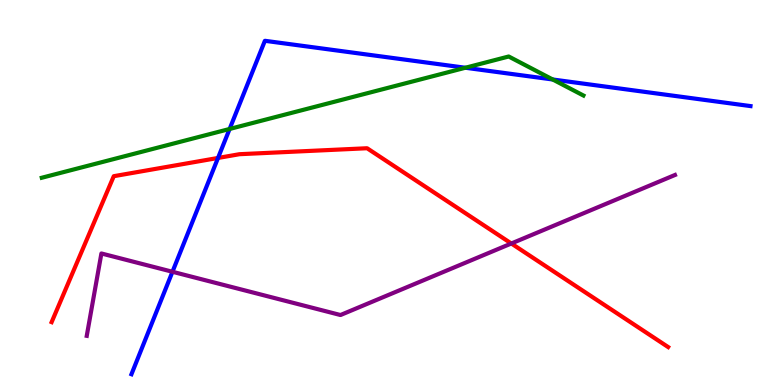[{'lines': ['blue', 'red'], 'intersections': [{'x': 2.81, 'y': 5.9}]}, {'lines': ['green', 'red'], 'intersections': []}, {'lines': ['purple', 'red'], 'intersections': [{'x': 6.6, 'y': 3.68}]}, {'lines': ['blue', 'green'], 'intersections': [{'x': 2.96, 'y': 6.65}, {'x': 6.0, 'y': 8.24}, {'x': 7.13, 'y': 7.94}]}, {'lines': ['blue', 'purple'], 'intersections': [{'x': 2.23, 'y': 2.94}]}, {'lines': ['green', 'purple'], 'intersections': []}]